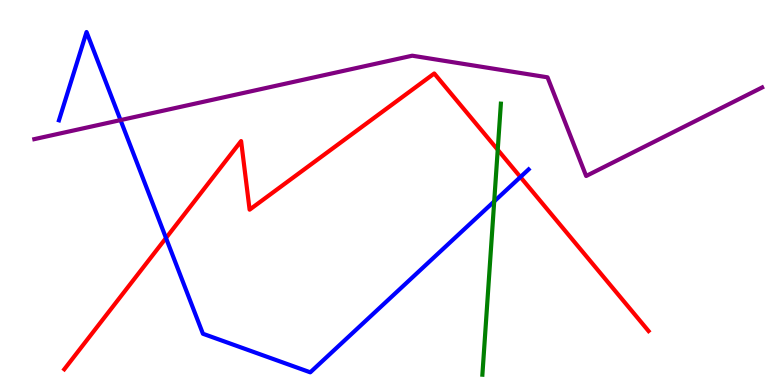[{'lines': ['blue', 'red'], 'intersections': [{'x': 2.14, 'y': 3.82}, {'x': 6.72, 'y': 5.4}]}, {'lines': ['green', 'red'], 'intersections': [{'x': 6.42, 'y': 6.11}]}, {'lines': ['purple', 'red'], 'intersections': []}, {'lines': ['blue', 'green'], 'intersections': [{'x': 6.38, 'y': 4.77}]}, {'lines': ['blue', 'purple'], 'intersections': [{'x': 1.56, 'y': 6.88}]}, {'lines': ['green', 'purple'], 'intersections': []}]